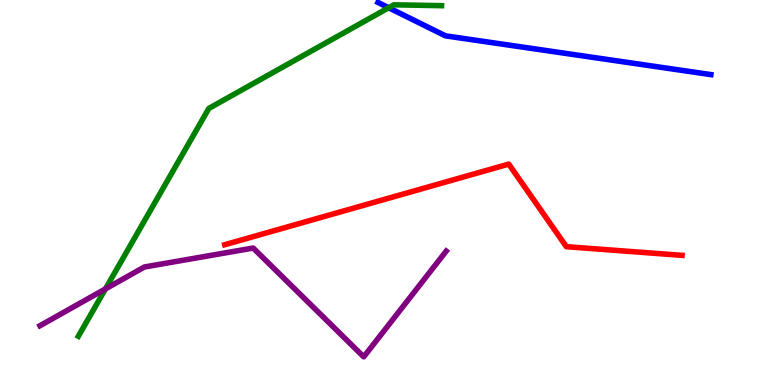[{'lines': ['blue', 'red'], 'intersections': []}, {'lines': ['green', 'red'], 'intersections': []}, {'lines': ['purple', 'red'], 'intersections': []}, {'lines': ['blue', 'green'], 'intersections': [{'x': 5.01, 'y': 9.8}]}, {'lines': ['blue', 'purple'], 'intersections': []}, {'lines': ['green', 'purple'], 'intersections': [{'x': 1.36, 'y': 2.5}]}]